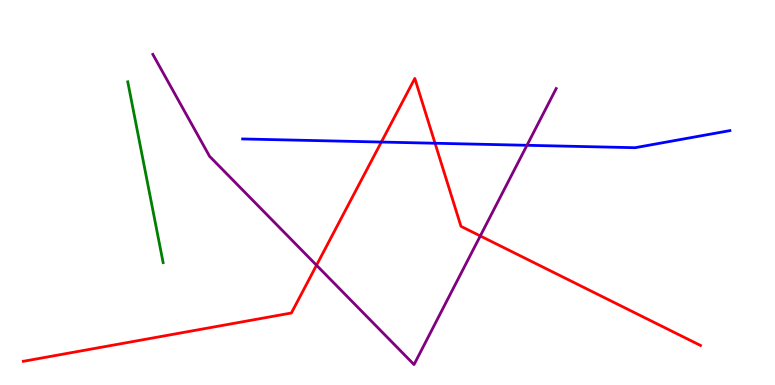[{'lines': ['blue', 'red'], 'intersections': [{'x': 4.92, 'y': 6.31}, {'x': 5.61, 'y': 6.28}]}, {'lines': ['green', 'red'], 'intersections': []}, {'lines': ['purple', 'red'], 'intersections': [{'x': 4.08, 'y': 3.11}, {'x': 6.2, 'y': 3.87}]}, {'lines': ['blue', 'green'], 'intersections': []}, {'lines': ['blue', 'purple'], 'intersections': [{'x': 6.8, 'y': 6.23}]}, {'lines': ['green', 'purple'], 'intersections': []}]